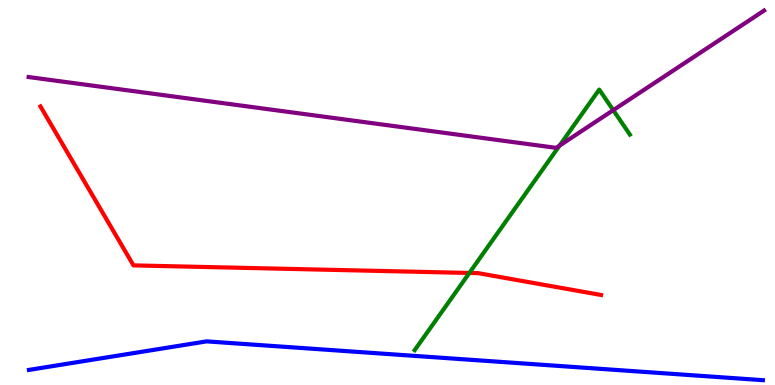[{'lines': ['blue', 'red'], 'intersections': []}, {'lines': ['green', 'red'], 'intersections': [{'x': 6.06, 'y': 2.91}]}, {'lines': ['purple', 'red'], 'intersections': []}, {'lines': ['blue', 'green'], 'intersections': []}, {'lines': ['blue', 'purple'], 'intersections': []}, {'lines': ['green', 'purple'], 'intersections': [{'x': 7.22, 'y': 6.22}, {'x': 7.91, 'y': 7.14}]}]